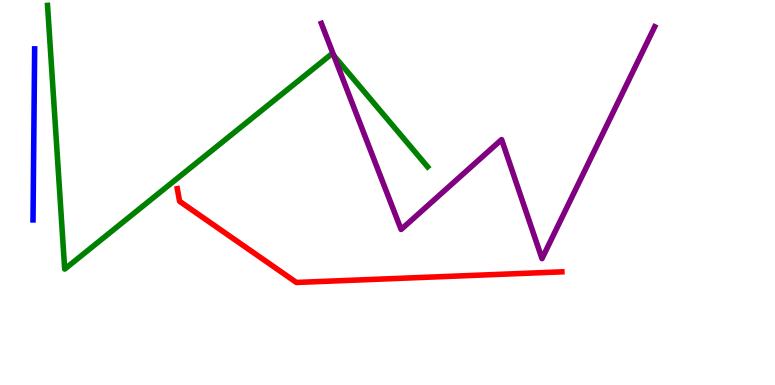[{'lines': ['blue', 'red'], 'intersections': []}, {'lines': ['green', 'red'], 'intersections': []}, {'lines': ['purple', 'red'], 'intersections': []}, {'lines': ['blue', 'green'], 'intersections': []}, {'lines': ['blue', 'purple'], 'intersections': []}, {'lines': ['green', 'purple'], 'intersections': [{'x': 4.31, 'y': 8.55}]}]